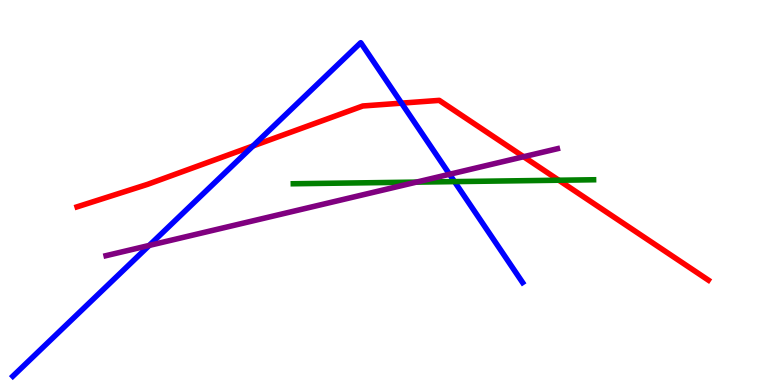[{'lines': ['blue', 'red'], 'intersections': [{'x': 3.26, 'y': 6.21}, {'x': 5.18, 'y': 7.32}]}, {'lines': ['green', 'red'], 'intersections': [{'x': 7.21, 'y': 5.32}]}, {'lines': ['purple', 'red'], 'intersections': [{'x': 6.76, 'y': 5.93}]}, {'lines': ['blue', 'green'], 'intersections': [{'x': 5.86, 'y': 5.28}]}, {'lines': ['blue', 'purple'], 'intersections': [{'x': 1.93, 'y': 3.63}, {'x': 5.8, 'y': 5.47}]}, {'lines': ['green', 'purple'], 'intersections': [{'x': 5.37, 'y': 5.27}]}]